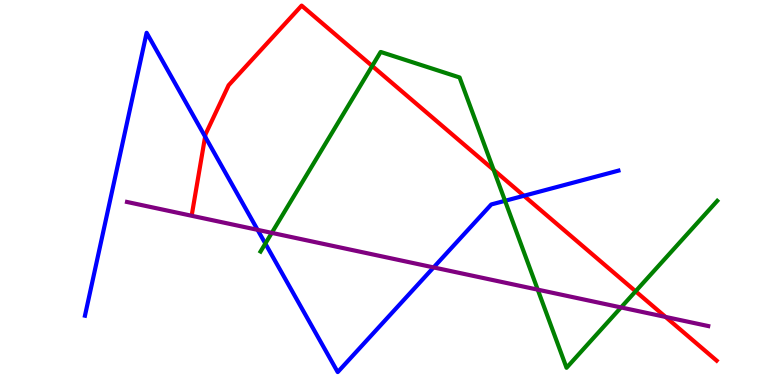[{'lines': ['blue', 'red'], 'intersections': [{'x': 2.65, 'y': 6.45}, {'x': 6.76, 'y': 4.91}]}, {'lines': ['green', 'red'], 'intersections': [{'x': 4.8, 'y': 8.29}, {'x': 6.37, 'y': 5.59}, {'x': 8.2, 'y': 2.43}]}, {'lines': ['purple', 'red'], 'intersections': [{'x': 8.59, 'y': 1.77}]}, {'lines': ['blue', 'green'], 'intersections': [{'x': 3.42, 'y': 3.67}, {'x': 6.52, 'y': 4.78}]}, {'lines': ['blue', 'purple'], 'intersections': [{'x': 3.32, 'y': 4.03}, {'x': 5.59, 'y': 3.05}]}, {'lines': ['green', 'purple'], 'intersections': [{'x': 3.51, 'y': 3.95}, {'x': 6.94, 'y': 2.48}, {'x': 8.01, 'y': 2.01}]}]